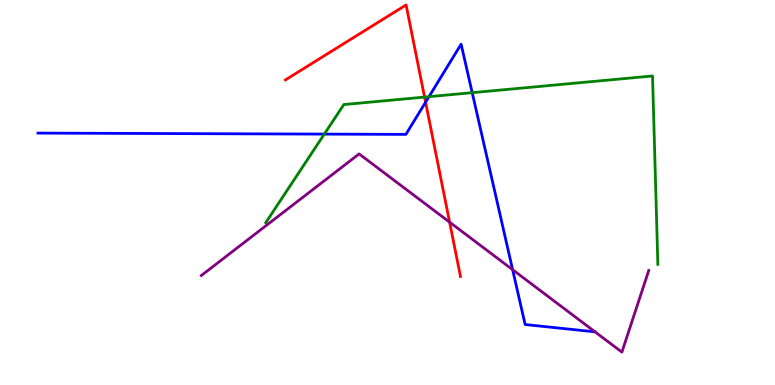[{'lines': ['blue', 'red'], 'intersections': [{'x': 5.49, 'y': 7.34}]}, {'lines': ['green', 'red'], 'intersections': [{'x': 5.48, 'y': 7.48}]}, {'lines': ['purple', 'red'], 'intersections': [{'x': 5.8, 'y': 4.23}]}, {'lines': ['blue', 'green'], 'intersections': [{'x': 4.18, 'y': 6.52}, {'x': 5.54, 'y': 7.49}, {'x': 6.09, 'y': 7.59}]}, {'lines': ['blue', 'purple'], 'intersections': [{'x': 6.61, 'y': 2.99}, {'x': 7.68, 'y': 1.38}]}, {'lines': ['green', 'purple'], 'intersections': []}]